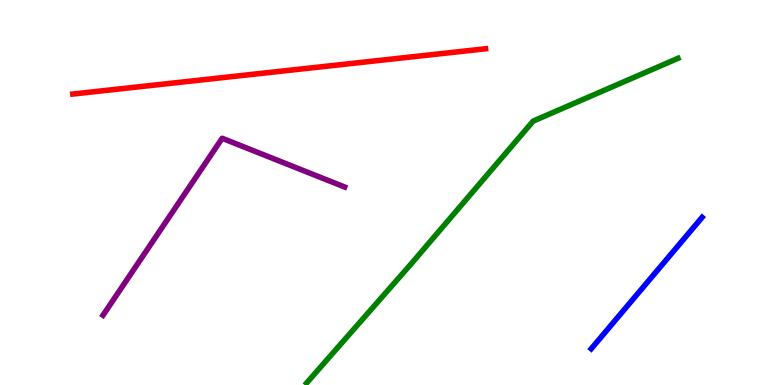[{'lines': ['blue', 'red'], 'intersections': []}, {'lines': ['green', 'red'], 'intersections': []}, {'lines': ['purple', 'red'], 'intersections': []}, {'lines': ['blue', 'green'], 'intersections': []}, {'lines': ['blue', 'purple'], 'intersections': []}, {'lines': ['green', 'purple'], 'intersections': []}]